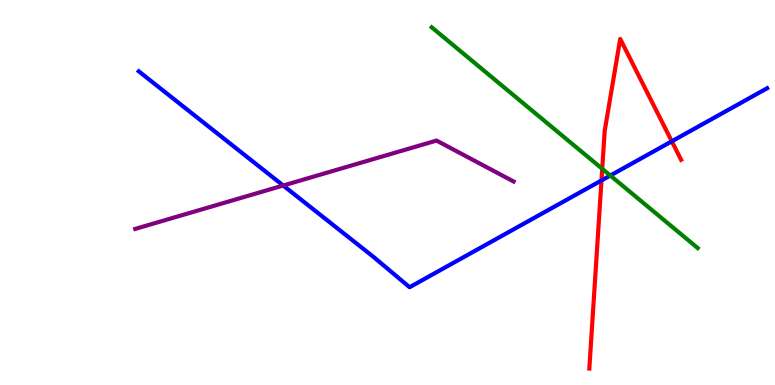[{'lines': ['blue', 'red'], 'intersections': [{'x': 7.76, 'y': 5.31}, {'x': 8.67, 'y': 6.33}]}, {'lines': ['green', 'red'], 'intersections': [{'x': 7.77, 'y': 5.62}]}, {'lines': ['purple', 'red'], 'intersections': []}, {'lines': ['blue', 'green'], 'intersections': [{'x': 7.88, 'y': 5.44}]}, {'lines': ['blue', 'purple'], 'intersections': [{'x': 3.65, 'y': 5.18}]}, {'lines': ['green', 'purple'], 'intersections': []}]